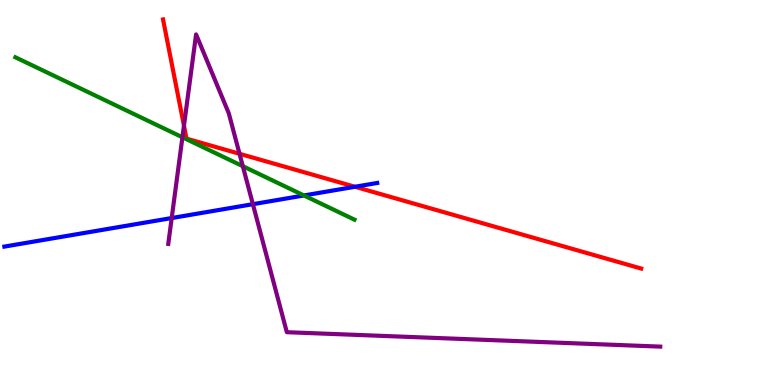[{'lines': ['blue', 'red'], 'intersections': [{'x': 4.58, 'y': 5.15}]}, {'lines': ['green', 'red'], 'intersections': []}, {'lines': ['purple', 'red'], 'intersections': [{'x': 2.37, 'y': 6.73}, {'x': 3.09, 'y': 6.01}]}, {'lines': ['blue', 'green'], 'intersections': [{'x': 3.92, 'y': 4.92}]}, {'lines': ['blue', 'purple'], 'intersections': [{'x': 2.22, 'y': 4.34}, {'x': 3.26, 'y': 4.7}]}, {'lines': ['green', 'purple'], 'intersections': [{'x': 2.35, 'y': 6.43}, {'x': 3.13, 'y': 5.68}]}]